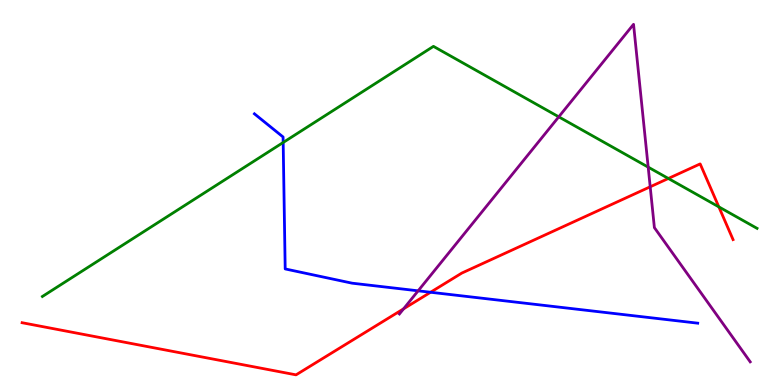[{'lines': ['blue', 'red'], 'intersections': [{'x': 5.56, 'y': 2.41}]}, {'lines': ['green', 'red'], 'intersections': [{'x': 8.62, 'y': 5.36}, {'x': 9.28, 'y': 4.63}]}, {'lines': ['purple', 'red'], 'intersections': [{'x': 5.21, 'y': 1.98}, {'x': 8.39, 'y': 5.15}]}, {'lines': ['blue', 'green'], 'intersections': [{'x': 3.65, 'y': 6.3}]}, {'lines': ['blue', 'purple'], 'intersections': [{'x': 5.4, 'y': 2.45}]}, {'lines': ['green', 'purple'], 'intersections': [{'x': 7.21, 'y': 6.97}, {'x': 8.36, 'y': 5.66}]}]